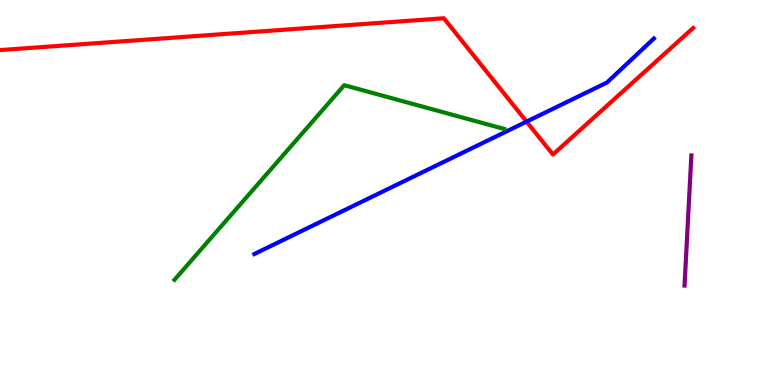[{'lines': ['blue', 'red'], 'intersections': [{'x': 6.79, 'y': 6.84}]}, {'lines': ['green', 'red'], 'intersections': []}, {'lines': ['purple', 'red'], 'intersections': []}, {'lines': ['blue', 'green'], 'intersections': []}, {'lines': ['blue', 'purple'], 'intersections': []}, {'lines': ['green', 'purple'], 'intersections': []}]